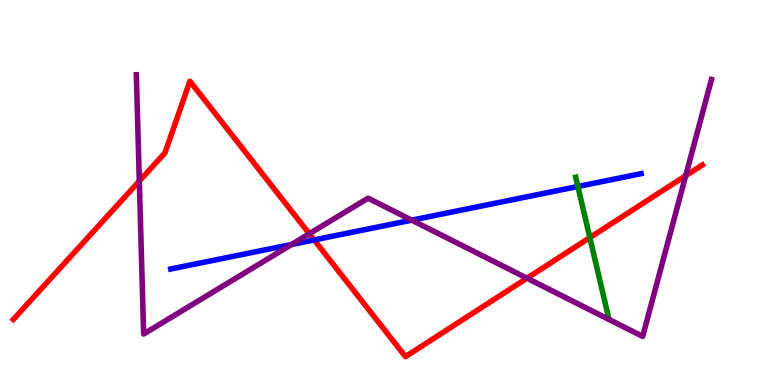[{'lines': ['blue', 'red'], 'intersections': [{'x': 4.05, 'y': 3.77}]}, {'lines': ['green', 'red'], 'intersections': [{'x': 7.61, 'y': 3.83}]}, {'lines': ['purple', 'red'], 'intersections': [{'x': 1.8, 'y': 5.3}, {'x': 3.99, 'y': 3.93}, {'x': 6.8, 'y': 2.77}, {'x': 8.85, 'y': 5.44}]}, {'lines': ['blue', 'green'], 'intersections': [{'x': 7.46, 'y': 5.16}]}, {'lines': ['blue', 'purple'], 'intersections': [{'x': 3.76, 'y': 3.65}, {'x': 5.31, 'y': 4.28}]}, {'lines': ['green', 'purple'], 'intersections': []}]